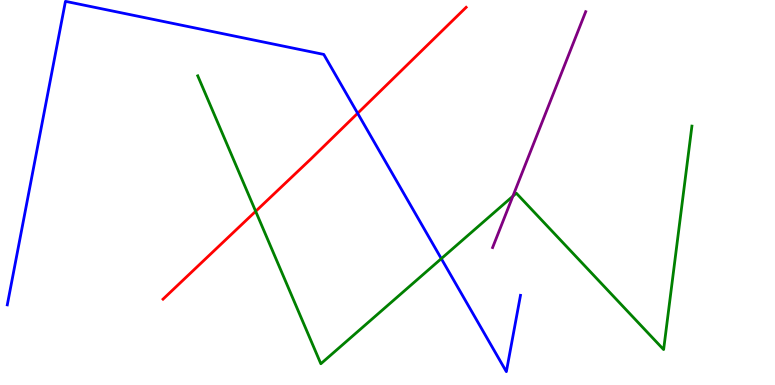[{'lines': ['blue', 'red'], 'intersections': [{'x': 4.61, 'y': 7.06}]}, {'lines': ['green', 'red'], 'intersections': [{'x': 3.3, 'y': 4.51}]}, {'lines': ['purple', 'red'], 'intersections': []}, {'lines': ['blue', 'green'], 'intersections': [{'x': 5.69, 'y': 3.28}]}, {'lines': ['blue', 'purple'], 'intersections': []}, {'lines': ['green', 'purple'], 'intersections': [{'x': 6.62, 'y': 4.9}]}]